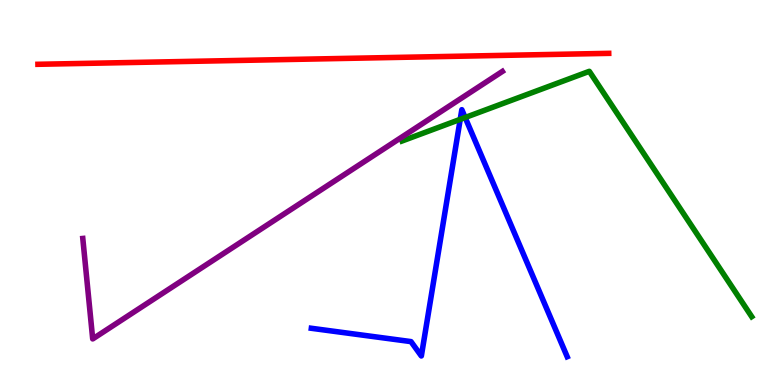[{'lines': ['blue', 'red'], 'intersections': []}, {'lines': ['green', 'red'], 'intersections': []}, {'lines': ['purple', 'red'], 'intersections': []}, {'lines': ['blue', 'green'], 'intersections': [{'x': 5.94, 'y': 6.9}, {'x': 6.0, 'y': 6.95}]}, {'lines': ['blue', 'purple'], 'intersections': []}, {'lines': ['green', 'purple'], 'intersections': []}]